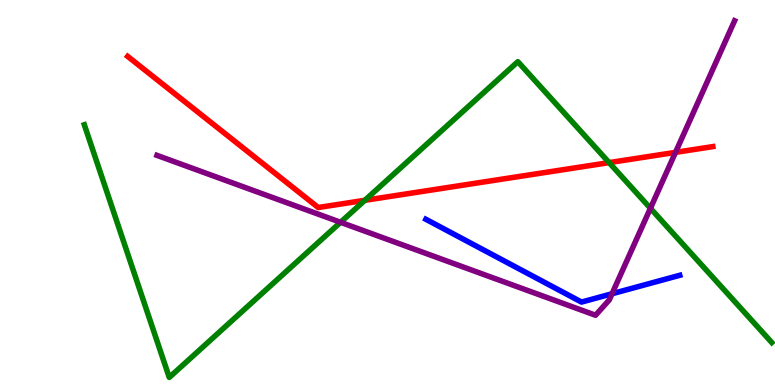[{'lines': ['blue', 'red'], 'intersections': []}, {'lines': ['green', 'red'], 'intersections': [{'x': 4.71, 'y': 4.8}, {'x': 7.86, 'y': 5.78}]}, {'lines': ['purple', 'red'], 'intersections': [{'x': 8.72, 'y': 6.04}]}, {'lines': ['blue', 'green'], 'intersections': []}, {'lines': ['blue', 'purple'], 'intersections': [{'x': 7.9, 'y': 2.37}]}, {'lines': ['green', 'purple'], 'intersections': [{'x': 4.39, 'y': 4.23}, {'x': 8.39, 'y': 4.59}]}]